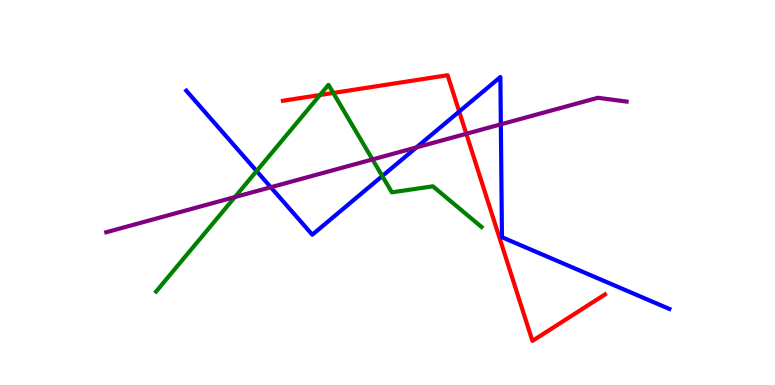[{'lines': ['blue', 'red'], 'intersections': [{'x': 5.93, 'y': 7.1}]}, {'lines': ['green', 'red'], 'intersections': [{'x': 4.13, 'y': 7.53}, {'x': 4.3, 'y': 7.59}]}, {'lines': ['purple', 'red'], 'intersections': [{'x': 6.02, 'y': 6.53}]}, {'lines': ['blue', 'green'], 'intersections': [{'x': 3.31, 'y': 5.56}, {'x': 4.93, 'y': 5.43}]}, {'lines': ['blue', 'purple'], 'intersections': [{'x': 3.49, 'y': 5.14}, {'x': 5.37, 'y': 6.17}, {'x': 6.46, 'y': 6.77}]}, {'lines': ['green', 'purple'], 'intersections': [{'x': 3.03, 'y': 4.88}, {'x': 4.81, 'y': 5.86}]}]